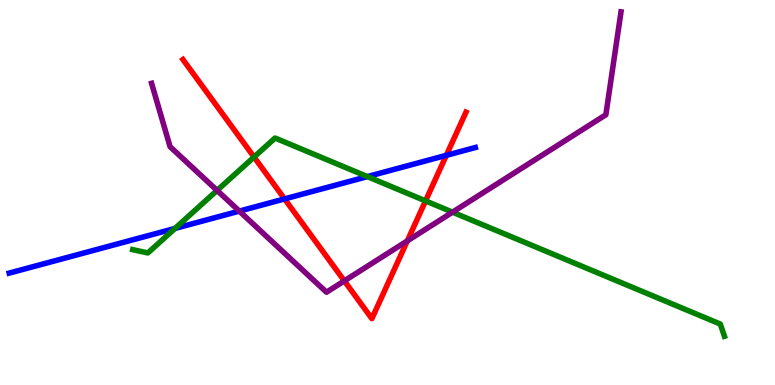[{'lines': ['blue', 'red'], 'intersections': [{'x': 3.67, 'y': 4.83}, {'x': 5.76, 'y': 5.97}]}, {'lines': ['green', 'red'], 'intersections': [{'x': 3.28, 'y': 5.92}, {'x': 5.49, 'y': 4.78}]}, {'lines': ['purple', 'red'], 'intersections': [{'x': 4.44, 'y': 2.7}, {'x': 5.26, 'y': 3.74}]}, {'lines': ['blue', 'green'], 'intersections': [{'x': 2.26, 'y': 4.07}, {'x': 4.74, 'y': 5.41}]}, {'lines': ['blue', 'purple'], 'intersections': [{'x': 3.09, 'y': 4.52}]}, {'lines': ['green', 'purple'], 'intersections': [{'x': 2.8, 'y': 5.05}, {'x': 5.84, 'y': 4.49}]}]